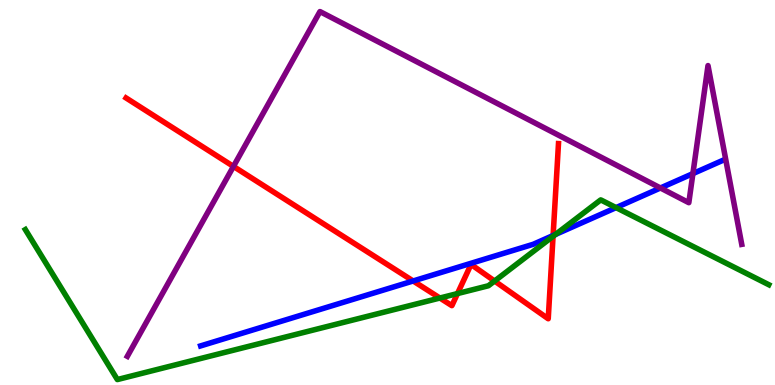[{'lines': ['blue', 'red'], 'intersections': [{'x': 5.33, 'y': 2.7}, {'x': 7.14, 'y': 3.88}]}, {'lines': ['green', 'red'], 'intersections': [{'x': 5.68, 'y': 2.26}, {'x': 5.9, 'y': 2.37}, {'x': 6.38, 'y': 2.7}, {'x': 7.14, 'y': 3.86}]}, {'lines': ['purple', 'red'], 'intersections': [{'x': 3.01, 'y': 5.68}]}, {'lines': ['blue', 'green'], 'intersections': [{'x': 7.17, 'y': 3.91}, {'x': 7.95, 'y': 4.61}]}, {'lines': ['blue', 'purple'], 'intersections': [{'x': 8.52, 'y': 5.12}, {'x': 8.94, 'y': 5.49}]}, {'lines': ['green', 'purple'], 'intersections': []}]